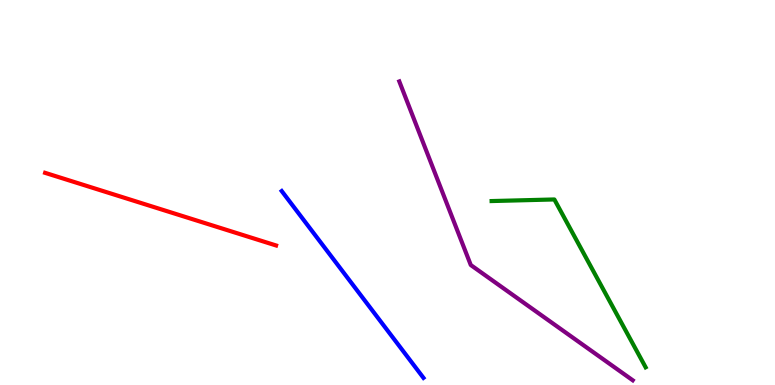[{'lines': ['blue', 'red'], 'intersections': []}, {'lines': ['green', 'red'], 'intersections': []}, {'lines': ['purple', 'red'], 'intersections': []}, {'lines': ['blue', 'green'], 'intersections': []}, {'lines': ['blue', 'purple'], 'intersections': []}, {'lines': ['green', 'purple'], 'intersections': []}]